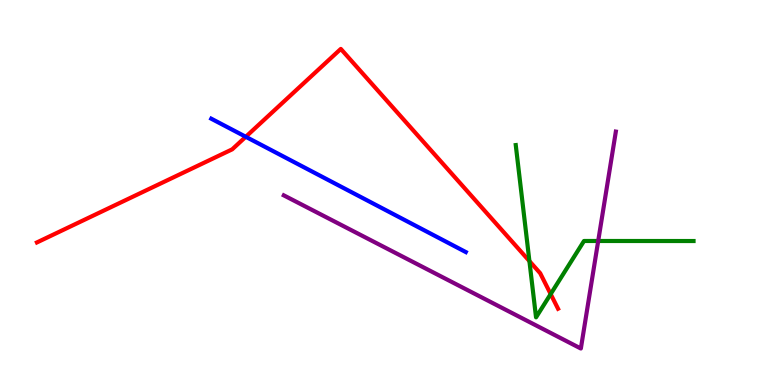[{'lines': ['blue', 'red'], 'intersections': [{'x': 3.17, 'y': 6.45}]}, {'lines': ['green', 'red'], 'intersections': [{'x': 6.83, 'y': 3.22}, {'x': 7.11, 'y': 2.36}]}, {'lines': ['purple', 'red'], 'intersections': []}, {'lines': ['blue', 'green'], 'intersections': []}, {'lines': ['blue', 'purple'], 'intersections': []}, {'lines': ['green', 'purple'], 'intersections': [{'x': 7.72, 'y': 3.74}]}]